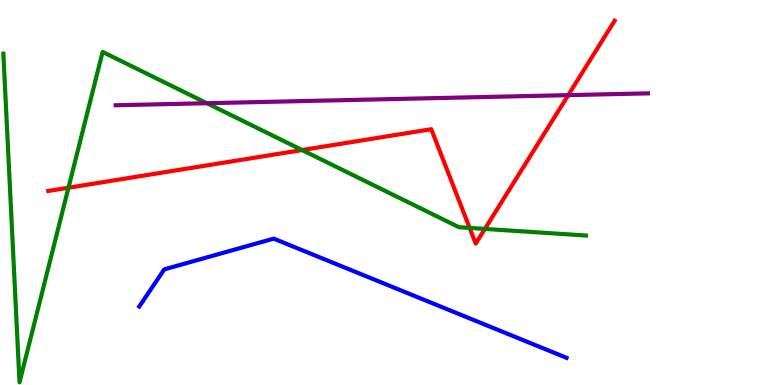[{'lines': ['blue', 'red'], 'intersections': []}, {'lines': ['green', 'red'], 'intersections': [{'x': 0.883, 'y': 5.12}, {'x': 3.9, 'y': 6.1}, {'x': 6.06, 'y': 4.08}, {'x': 6.26, 'y': 4.05}]}, {'lines': ['purple', 'red'], 'intersections': [{'x': 7.33, 'y': 7.53}]}, {'lines': ['blue', 'green'], 'intersections': []}, {'lines': ['blue', 'purple'], 'intersections': []}, {'lines': ['green', 'purple'], 'intersections': [{'x': 2.67, 'y': 7.32}]}]